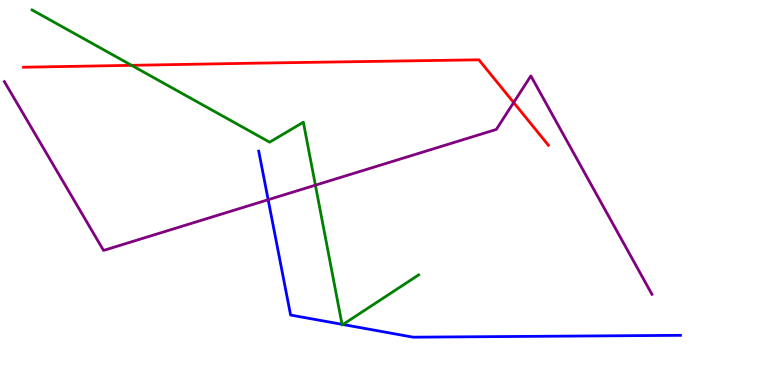[{'lines': ['blue', 'red'], 'intersections': []}, {'lines': ['green', 'red'], 'intersections': [{'x': 1.7, 'y': 8.3}]}, {'lines': ['purple', 'red'], 'intersections': [{'x': 6.63, 'y': 7.34}]}, {'lines': ['blue', 'green'], 'intersections': [{'x': 4.41, 'y': 1.58}, {'x': 4.43, 'y': 1.57}]}, {'lines': ['blue', 'purple'], 'intersections': [{'x': 3.46, 'y': 4.81}]}, {'lines': ['green', 'purple'], 'intersections': [{'x': 4.07, 'y': 5.19}]}]